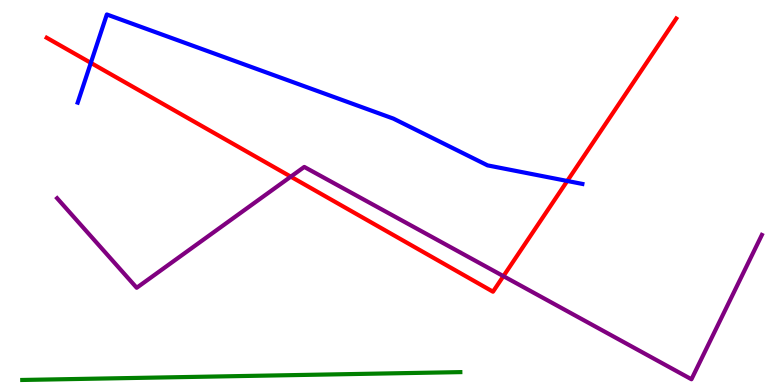[{'lines': ['blue', 'red'], 'intersections': [{'x': 1.17, 'y': 8.37}, {'x': 7.32, 'y': 5.3}]}, {'lines': ['green', 'red'], 'intersections': []}, {'lines': ['purple', 'red'], 'intersections': [{'x': 3.75, 'y': 5.41}, {'x': 6.5, 'y': 2.83}]}, {'lines': ['blue', 'green'], 'intersections': []}, {'lines': ['blue', 'purple'], 'intersections': []}, {'lines': ['green', 'purple'], 'intersections': []}]